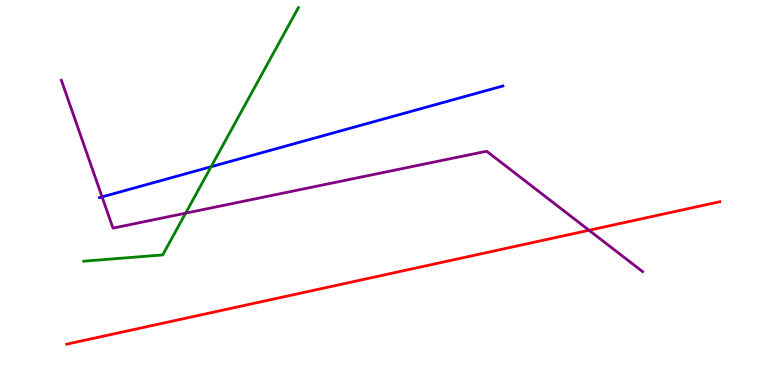[{'lines': ['blue', 'red'], 'intersections': []}, {'lines': ['green', 'red'], 'intersections': []}, {'lines': ['purple', 'red'], 'intersections': [{'x': 7.6, 'y': 4.02}]}, {'lines': ['blue', 'green'], 'intersections': [{'x': 2.72, 'y': 5.67}]}, {'lines': ['blue', 'purple'], 'intersections': [{'x': 1.32, 'y': 4.89}]}, {'lines': ['green', 'purple'], 'intersections': [{'x': 2.4, 'y': 4.46}]}]